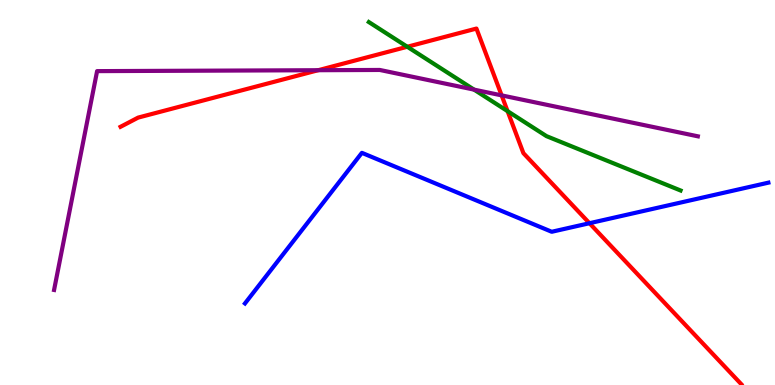[{'lines': ['blue', 'red'], 'intersections': [{'x': 7.61, 'y': 4.2}]}, {'lines': ['green', 'red'], 'intersections': [{'x': 5.26, 'y': 8.79}, {'x': 6.55, 'y': 7.11}]}, {'lines': ['purple', 'red'], 'intersections': [{'x': 4.11, 'y': 8.18}, {'x': 6.47, 'y': 7.52}]}, {'lines': ['blue', 'green'], 'intersections': []}, {'lines': ['blue', 'purple'], 'intersections': []}, {'lines': ['green', 'purple'], 'intersections': [{'x': 6.12, 'y': 7.67}]}]